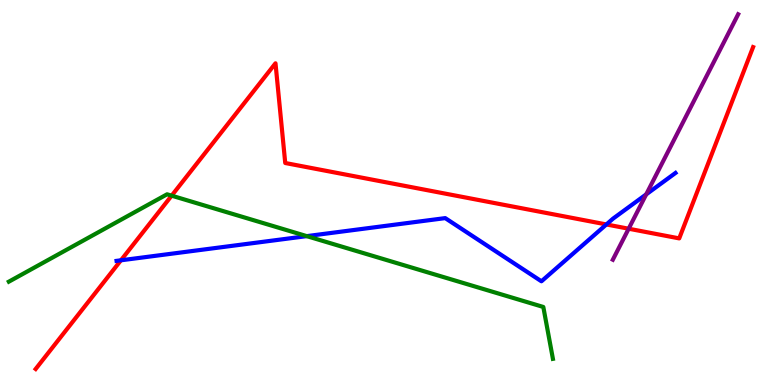[{'lines': ['blue', 'red'], 'intersections': [{'x': 1.56, 'y': 3.24}, {'x': 7.82, 'y': 4.17}]}, {'lines': ['green', 'red'], 'intersections': [{'x': 2.21, 'y': 4.92}]}, {'lines': ['purple', 'red'], 'intersections': [{'x': 8.11, 'y': 4.06}]}, {'lines': ['blue', 'green'], 'intersections': [{'x': 3.96, 'y': 3.87}]}, {'lines': ['blue', 'purple'], 'intersections': [{'x': 8.34, 'y': 4.95}]}, {'lines': ['green', 'purple'], 'intersections': []}]